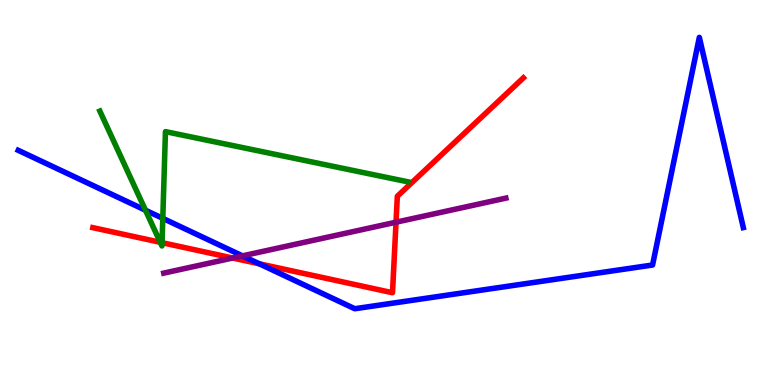[{'lines': ['blue', 'red'], 'intersections': [{'x': 3.35, 'y': 3.15}]}, {'lines': ['green', 'red'], 'intersections': [{'x': 2.07, 'y': 3.71}, {'x': 2.09, 'y': 3.7}]}, {'lines': ['purple', 'red'], 'intersections': [{'x': 3.0, 'y': 3.3}, {'x': 5.11, 'y': 4.23}]}, {'lines': ['blue', 'green'], 'intersections': [{'x': 1.88, 'y': 4.54}, {'x': 2.1, 'y': 4.33}]}, {'lines': ['blue', 'purple'], 'intersections': [{'x': 3.13, 'y': 3.35}]}, {'lines': ['green', 'purple'], 'intersections': []}]